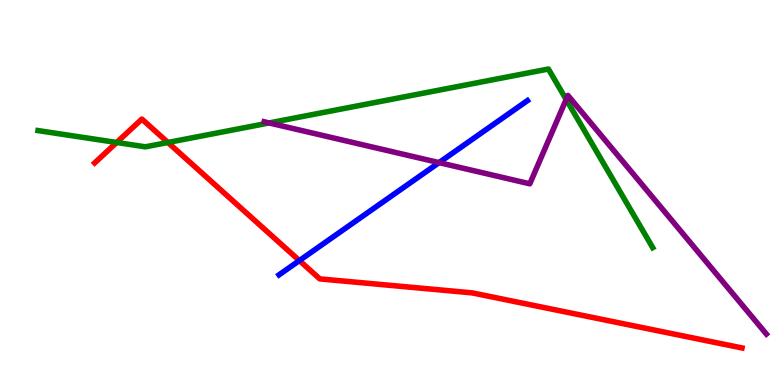[{'lines': ['blue', 'red'], 'intersections': [{'x': 3.86, 'y': 3.23}]}, {'lines': ['green', 'red'], 'intersections': [{'x': 1.51, 'y': 6.3}, {'x': 2.17, 'y': 6.3}]}, {'lines': ['purple', 'red'], 'intersections': []}, {'lines': ['blue', 'green'], 'intersections': []}, {'lines': ['blue', 'purple'], 'intersections': [{'x': 5.67, 'y': 5.78}]}, {'lines': ['green', 'purple'], 'intersections': [{'x': 3.47, 'y': 6.81}, {'x': 7.31, 'y': 7.42}]}]